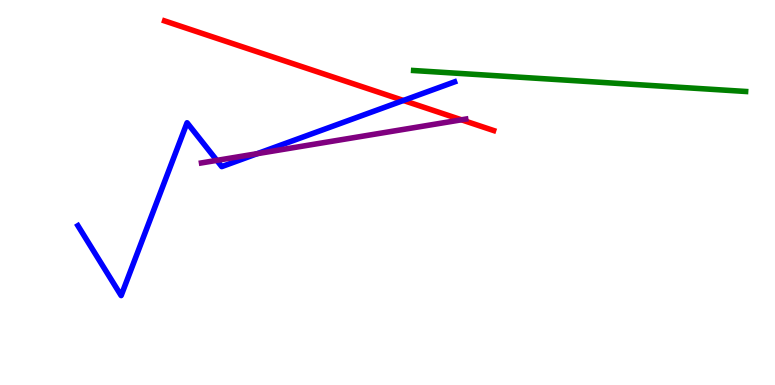[{'lines': ['blue', 'red'], 'intersections': [{'x': 5.21, 'y': 7.39}]}, {'lines': ['green', 'red'], 'intersections': []}, {'lines': ['purple', 'red'], 'intersections': [{'x': 5.95, 'y': 6.89}]}, {'lines': ['blue', 'green'], 'intersections': []}, {'lines': ['blue', 'purple'], 'intersections': [{'x': 2.8, 'y': 5.83}, {'x': 3.32, 'y': 6.01}]}, {'lines': ['green', 'purple'], 'intersections': []}]